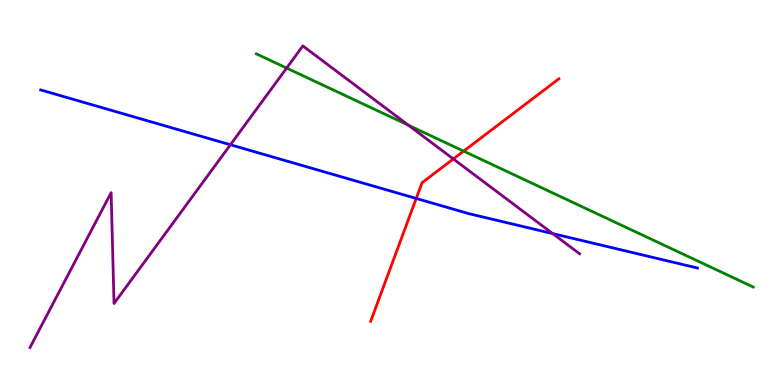[{'lines': ['blue', 'red'], 'intersections': [{'x': 5.37, 'y': 4.85}]}, {'lines': ['green', 'red'], 'intersections': [{'x': 5.98, 'y': 6.07}]}, {'lines': ['purple', 'red'], 'intersections': [{'x': 5.85, 'y': 5.87}]}, {'lines': ['blue', 'green'], 'intersections': []}, {'lines': ['blue', 'purple'], 'intersections': [{'x': 2.97, 'y': 6.24}, {'x': 7.13, 'y': 3.93}]}, {'lines': ['green', 'purple'], 'intersections': [{'x': 3.7, 'y': 8.23}, {'x': 5.27, 'y': 6.75}]}]